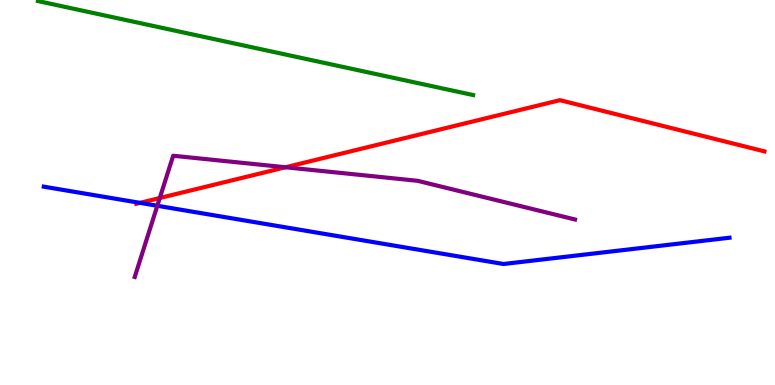[{'lines': ['blue', 'red'], 'intersections': [{'x': 1.81, 'y': 4.73}]}, {'lines': ['green', 'red'], 'intersections': []}, {'lines': ['purple', 'red'], 'intersections': [{'x': 2.06, 'y': 4.86}, {'x': 3.68, 'y': 5.66}]}, {'lines': ['blue', 'green'], 'intersections': []}, {'lines': ['blue', 'purple'], 'intersections': [{'x': 2.03, 'y': 4.66}]}, {'lines': ['green', 'purple'], 'intersections': []}]